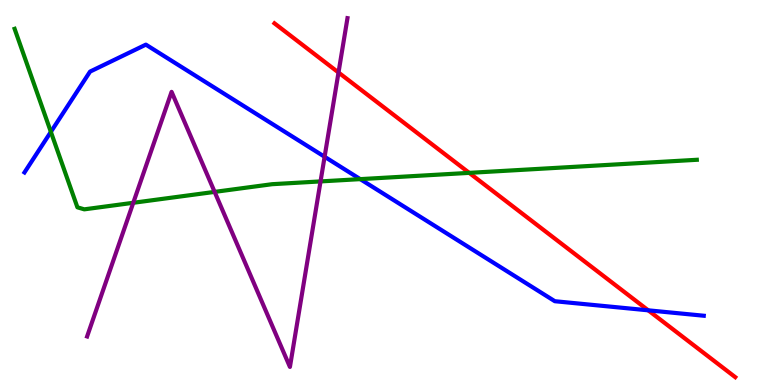[{'lines': ['blue', 'red'], 'intersections': [{'x': 8.36, 'y': 1.94}]}, {'lines': ['green', 'red'], 'intersections': [{'x': 6.05, 'y': 5.51}]}, {'lines': ['purple', 'red'], 'intersections': [{'x': 4.37, 'y': 8.12}]}, {'lines': ['blue', 'green'], 'intersections': [{'x': 0.656, 'y': 6.57}, {'x': 4.65, 'y': 5.35}]}, {'lines': ['blue', 'purple'], 'intersections': [{'x': 4.19, 'y': 5.93}]}, {'lines': ['green', 'purple'], 'intersections': [{'x': 1.72, 'y': 4.73}, {'x': 2.77, 'y': 5.02}, {'x': 4.14, 'y': 5.29}]}]